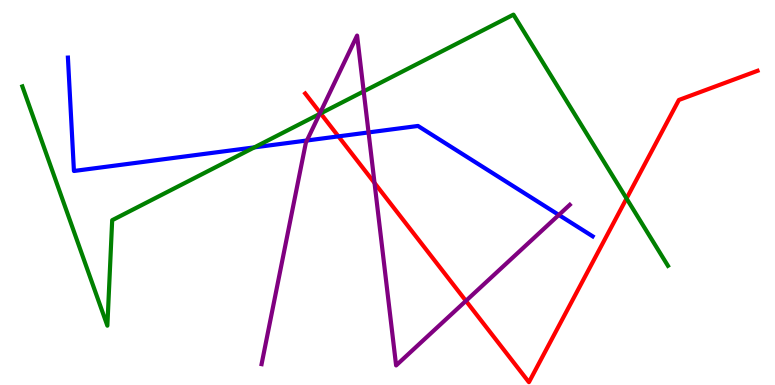[{'lines': ['blue', 'red'], 'intersections': [{'x': 4.37, 'y': 6.46}]}, {'lines': ['green', 'red'], 'intersections': [{'x': 4.14, 'y': 7.05}, {'x': 8.08, 'y': 4.84}]}, {'lines': ['purple', 'red'], 'intersections': [{'x': 4.13, 'y': 7.07}, {'x': 4.83, 'y': 5.25}, {'x': 6.01, 'y': 2.19}]}, {'lines': ['blue', 'green'], 'intersections': [{'x': 3.28, 'y': 6.17}]}, {'lines': ['blue', 'purple'], 'intersections': [{'x': 3.96, 'y': 6.35}, {'x': 4.76, 'y': 6.56}, {'x': 7.21, 'y': 4.42}]}, {'lines': ['green', 'purple'], 'intersections': [{'x': 4.12, 'y': 7.04}, {'x': 4.69, 'y': 7.63}]}]